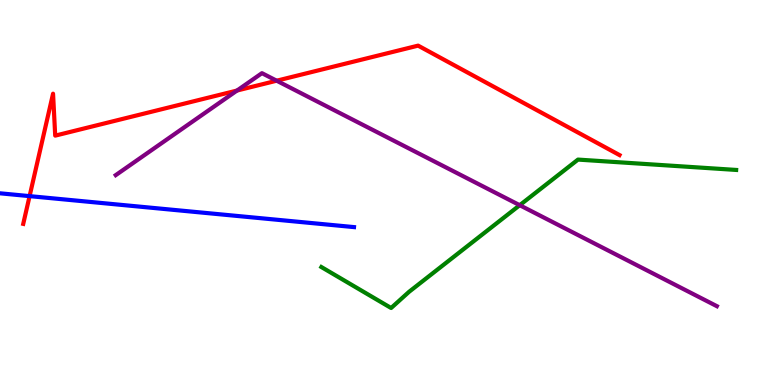[{'lines': ['blue', 'red'], 'intersections': [{'x': 0.382, 'y': 4.91}]}, {'lines': ['green', 'red'], 'intersections': []}, {'lines': ['purple', 'red'], 'intersections': [{'x': 3.06, 'y': 7.65}, {'x': 3.57, 'y': 7.9}]}, {'lines': ['blue', 'green'], 'intersections': []}, {'lines': ['blue', 'purple'], 'intersections': []}, {'lines': ['green', 'purple'], 'intersections': [{'x': 6.71, 'y': 4.67}]}]